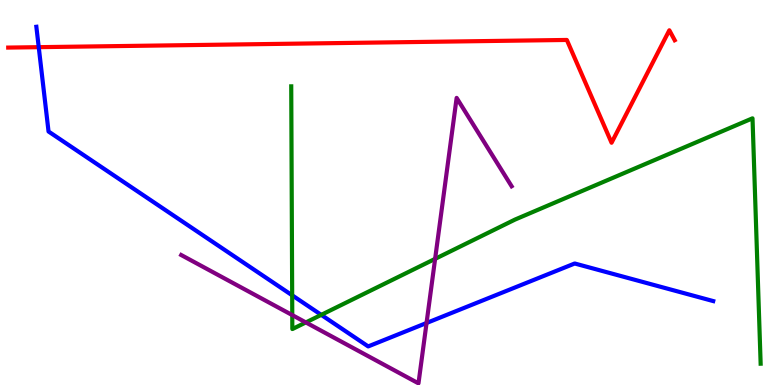[{'lines': ['blue', 'red'], 'intersections': [{'x': 0.5, 'y': 8.77}]}, {'lines': ['green', 'red'], 'intersections': []}, {'lines': ['purple', 'red'], 'intersections': []}, {'lines': ['blue', 'green'], 'intersections': [{'x': 3.77, 'y': 2.33}, {'x': 4.15, 'y': 1.82}]}, {'lines': ['blue', 'purple'], 'intersections': [{'x': 5.5, 'y': 1.61}]}, {'lines': ['green', 'purple'], 'intersections': [{'x': 3.77, 'y': 1.82}, {'x': 3.95, 'y': 1.63}, {'x': 5.61, 'y': 3.28}]}]